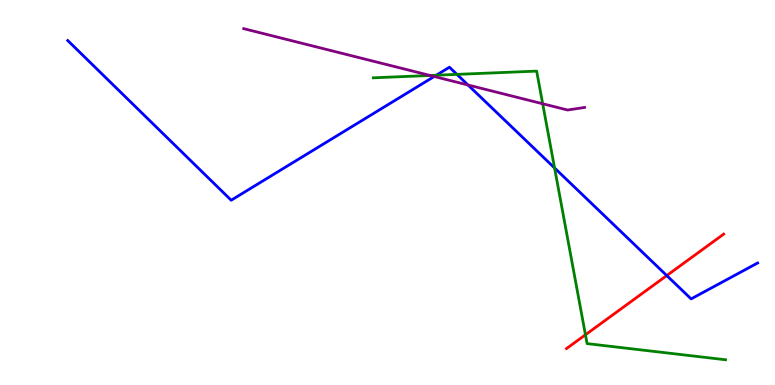[{'lines': ['blue', 'red'], 'intersections': [{'x': 8.6, 'y': 2.84}]}, {'lines': ['green', 'red'], 'intersections': [{'x': 7.55, 'y': 1.3}]}, {'lines': ['purple', 'red'], 'intersections': []}, {'lines': ['blue', 'green'], 'intersections': [{'x': 5.63, 'y': 8.05}, {'x': 5.9, 'y': 8.07}, {'x': 7.16, 'y': 5.64}]}, {'lines': ['blue', 'purple'], 'intersections': [{'x': 5.6, 'y': 8.01}, {'x': 6.04, 'y': 7.79}]}, {'lines': ['green', 'purple'], 'intersections': [{'x': 5.55, 'y': 8.04}, {'x': 7.0, 'y': 7.31}]}]